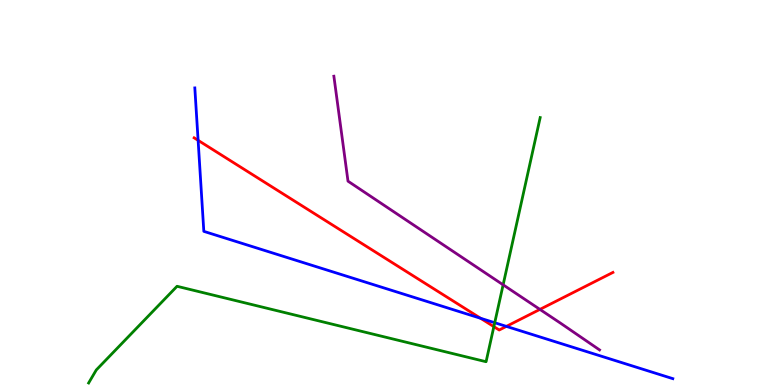[{'lines': ['blue', 'red'], 'intersections': [{'x': 2.56, 'y': 6.35}, {'x': 6.2, 'y': 1.73}, {'x': 6.53, 'y': 1.52}]}, {'lines': ['green', 'red'], 'intersections': [{'x': 6.37, 'y': 1.52}]}, {'lines': ['purple', 'red'], 'intersections': [{'x': 6.97, 'y': 1.96}]}, {'lines': ['blue', 'green'], 'intersections': [{'x': 6.38, 'y': 1.62}]}, {'lines': ['blue', 'purple'], 'intersections': []}, {'lines': ['green', 'purple'], 'intersections': [{'x': 6.49, 'y': 2.6}]}]